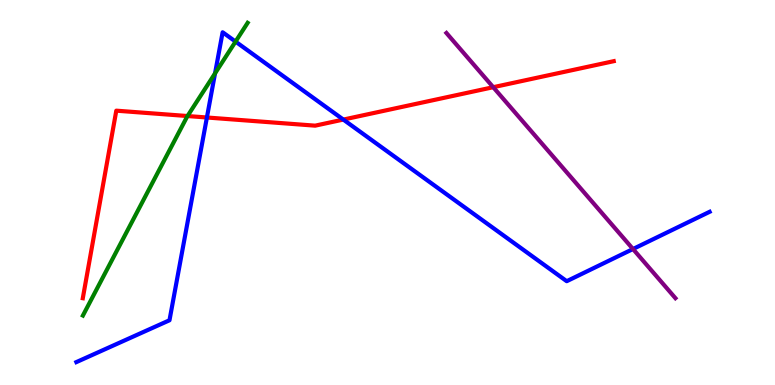[{'lines': ['blue', 'red'], 'intersections': [{'x': 2.67, 'y': 6.95}, {'x': 4.43, 'y': 6.89}]}, {'lines': ['green', 'red'], 'intersections': [{'x': 2.42, 'y': 6.99}]}, {'lines': ['purple', 'red'], 'intersections': [{'x': 6.36, 'y': 7.74}]}, {'lines': ['blue', 'green'], 'intersections': [{'x': 2.77, 'y': 8.09}, {'x': 3.04, 'y': 8.92}]}, {'lines': ['blue', 'purple'], 'intersections': [{'x': 8.17, 'y': 3.53}]}, {'lines': ['green', 'purple'], 'intersections': []}]